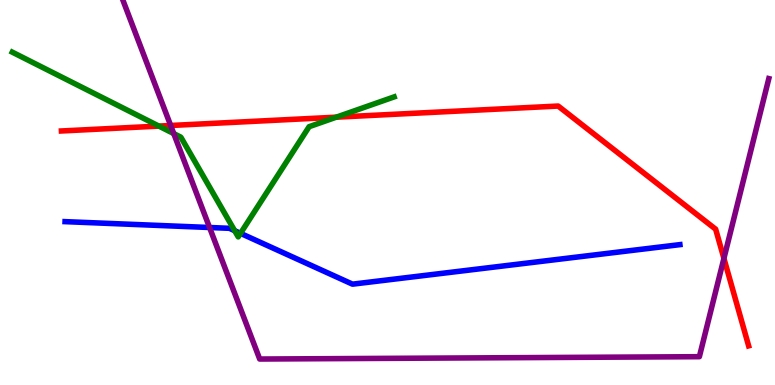[{'lines': ['blue', 'red'], 'intersections': []}, {'lines': ['green', 'red'], 'intersections': [{'x': 2.05, 'y': 6.73}, {'x': 4.34, 'y': 6.96}]}, {'lines': ['purple', 'red'], 'intersections': [{'x': 2.2, 'y': 6.74}, {'x': 9.34, 'y': 3.29}]}, {'lines': ['blue', 'green'], 'intersections': [{'x': 3.03, 'y': 4.01}, {'x': 3.1, 'y': 3.94}]}, {'lines': ['blue', 'purple'], 'intersections': [{'x': 2.7, 'y': 4.09}]}, {'lines': ['green', 'purple'], 'intersections': [{'x': 2.24, 'y': 6.53}]}]